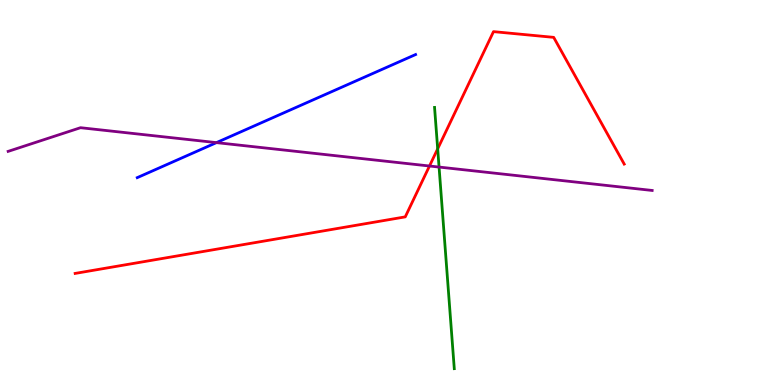[{'lines': ['blue', 'red'], 'intersections': []}, {'lines': ['green', 'red'], 'intersections': [{'x': 5.65, 'y': 6.13}]}, {'lines': ['purple', 'red'], 'intersections': [{'x': 5.54, 'y': 5.69}]}, {'lines': ['blue', 'green'], 'intersections': []}, {'lines': ['blue', 'purple'], 'intersections': [{'x': 2.79, 'y': 6.3}]}, {'lines': ['green', 'purple'], 'intersections': [{'x': 5.67, 'y': 5.66}]}]